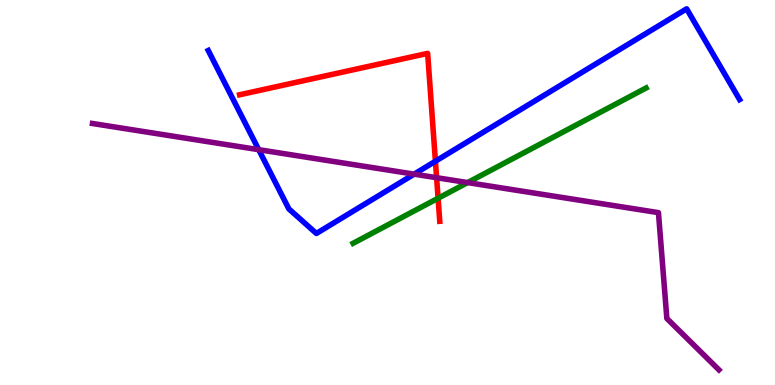[{'lines': ['blue', 'red'], 'intersections': [{'x': 5.62, 'y': 5.81}]}, {'lines': ['green', 'red'], 'intersections': [{'x': 5.65, 'y': 4.85}]}, {'lines': ['purple', 'red'], 'intersections': [{'x': 5.63, 'y': 5.38}]}, {'lines': ['blue', 'green'], 'intersections': []}, {'lines': ['blue', 'purple'], 'intersections': [{'x': 3.34, 'y': 6.11}, {'x': 5.34, 'y': 5.48}]}, {'lines': ['green', 'purple'], 'intersections': [{'x': 6.03, 'y': 5.26}]}]